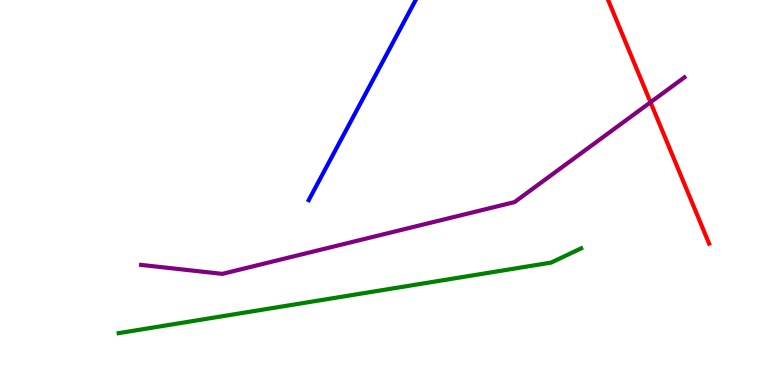[{'lines': ['blue', 'red'], 'intersections': []}, {'lines': ['green', 'red'], 'intersections': []}, {'lines': ['purple', 'red'], 'intersections': [{'x': 8.39, 'y': 7.34}]}, {'lines': ['blue', 'green'], 'intersections': []}, {'lines': ['blue', 'purple'], 'intersections': []}, {'lines': ['green', 'purple'], 'intersections': []}]